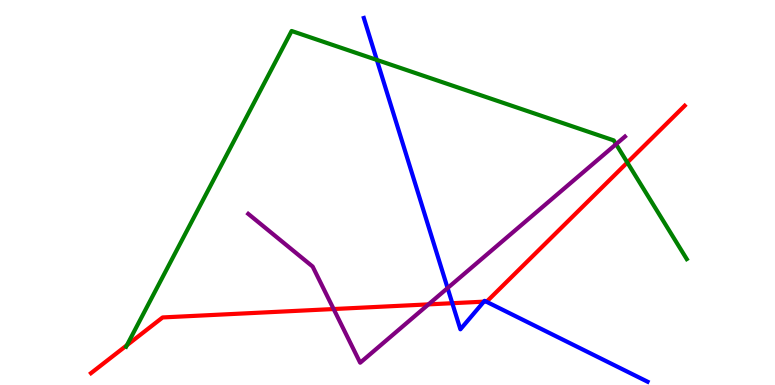[{'lines': ['blue', 'red'], 'intersections': [{'x': 5.84, 'y': 2.12}, {'x': 6.24, 'y': 2.16}, {'x': 6.27, 'y': 2.17}]}, {'lines': ['green', 'red'], 'intersections': [{'x': 1.64, 'y': 1.03}, {'x': 8.09, 'y': 5.78}]}, {'lines': ['purple', 'red'], 'intersections': [{'x': 4.31, 'y': 1.97}, {'x': 5.53, 'y': 2.09}]}, {'lines': ['blue', 'green'], 'intersections': [{'x': 4.86, 'y': 8.44}]}, {'lines': ['blue', 'purple'], 'intersections': [{'x': 5.78, 'y': 2.52}]}, {'lines': ['green', 'purple'], 'intersections': [{'x': 7.95, 'y': 6.25}]}]